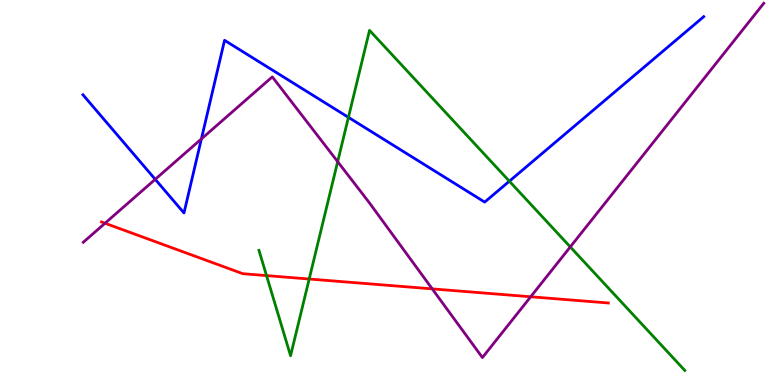[{'lines': ['blue', 'red'], 'intersections': []}, {'lines': ['green', 'red'], 'intersections': [{'x': 3.44, 'y': 2.84}, {'x': 3.99, 'y': 2.75}]}, {'lines': ['purple', 'red'], 'intersections': [{'x': 1.36, 'y': 4.2}, {'x': 5.58, 'y': 2.5}, {'x': 6.85, 'y': 2.29}]}, {'lines': ['blue', 'green'], 'intersections': [{'x': 4.5, 'y': 6.95}, {'x': 6.57, 'y': 5.29}]}, {'lines': ['blue', 'purple'], 'intersections': [{'x': 2.0, 'y': 5.34}, {'x': 2.6, 'y': 6.39}]}, {'lines': ['green', 'purple'], 'intersections': [{'x': 4.36, 'y': 5.8}, {'x': 7.36, 'y': 3.59}]}]